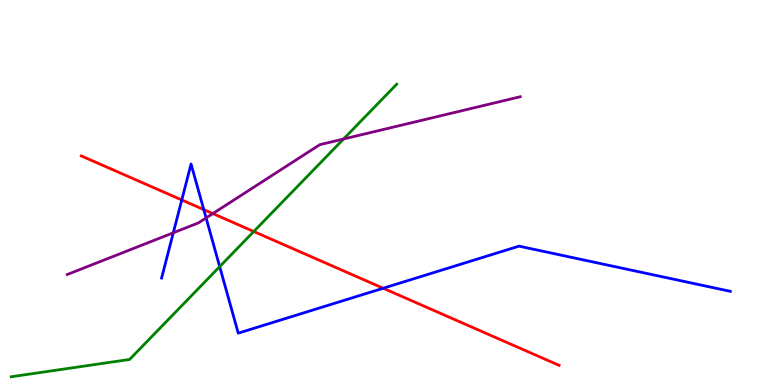[{'lines': ['blue', 'red'], 'intersections': [{'x': 2.35, 'y': 4.81}, {'x': 2.63, 'y': 4.56}, {'x': 4.94, 'y': 2.51}]}, {'lines': ['green', 'red'], 'intersections': [{'x': 3.27, 'y': 3.99}]}, {'lines': ['purple', 'red'], 'intersections': [{'x': 2.75, 'y': 4.45}]}, {'lines': ['blue', 'green'], 'intersections': [{'x': 2.83, 'y': 3.07}]}, {'lines': ['blue', 'purple'], 'intersections': [{'x': 2.24, 'y': 3.95}, {'x': 2.66, 'y': 4.34}]}, {'lines': ['green', 'purple'], 'intersections': [{'x': 4.43, 'y': 6.39}]}]